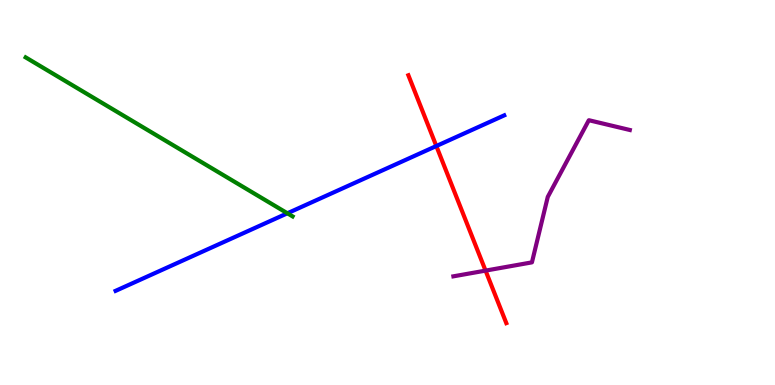[{'lines': ['blue', 'red'], 'intersections': [{'x': 5.63, 'y': 6.21}]}, {'lines': ['green', 'red'], 'intersections': []}, {'lines': ['purple', 'red'], 'intersections': [{'x': 6.27, 'y': 2.97}]}, {'lines': ['blue', 'green'], 'intersections': [{'x': 3.71, 'y': 4.46}]}, {'lines': ['blue', 'purple'], 'intersections': []}, {'lines': ['green', 'purple'], 'intersections': []}]